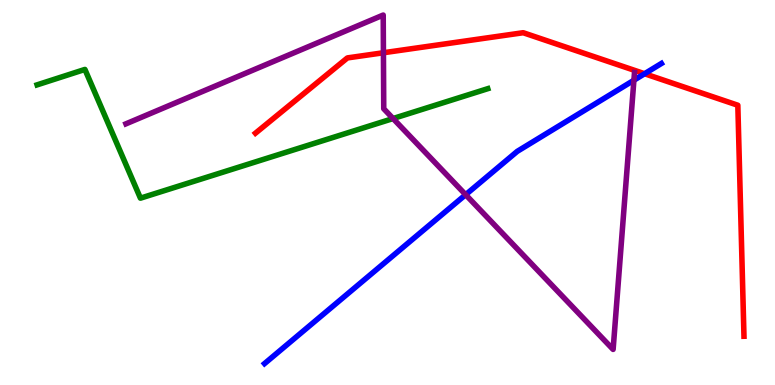[{'lines': ['blue', 'red'], 'intersections': [{'x': 8.32, 'y': 8.08}]}, {'lines': ['green', 'red'], 'intersections': []}, {'lines': ['purple', 'red'], 'intersections': [{'x': 4.95, 'y': 8.63}]}, {'lines': ['blue', 'green'], 'intersections': []}, {'lines': ['blue', 'purple'], 'intersections': [{'x': 6.01, 'y': 4.94}, {'x': 8.18, 'y': 7.92}]}, {'lines': ['green', 'purple'], 'intersections': [{'x': 5.07, 'y': 6.92}]}]